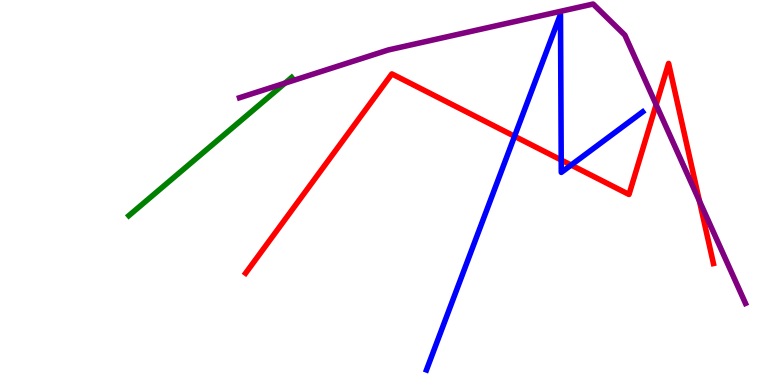[{'lines': ['blue', 'red'], 'intersections': [{'x': 6.64, 'y': 6.46}, {'x': 7.24, 'y': 5.84}, {'x': 7.37, 'y': 5.71}]}, {'lines': ['green', 'red'], 'intersections': []}, {'lines': ['purple', 'red'], 'intersections': [{'x': 8.47, 'y': 7.28}, {'x': 9.02, 'y': 4.78}]}, {'lines': ['blue', 'green'], 'intersections': []}, {'lines': ['blue', 'purple'], 'intersections': []}, {'lines': ['green', 'purple'], 'intersections': [{'x': 3.68, 'y': 7.84}]}]